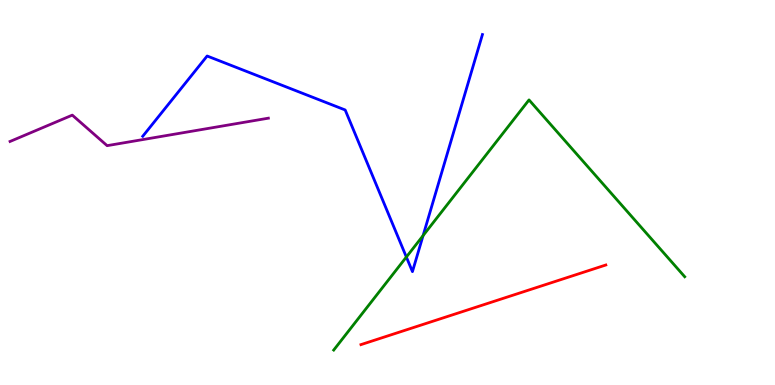[{'lines': ['blue', 'red'], 'intersections': []}, {'lines': ['green', 'red'], 'intersections': []}, {'lines': ['purple', 'red'], 'intersections': []}, {'lines': ['blue', 'green'], 'intersections': [{'x': 5.24, 'y': 3.32}, {'x': 5.46, 'y': 3.88}]}, {'lines': ['blue', 'purple'], 'intersections': []}, {'lines': ['green', 'purple'], 'intersections': []}]